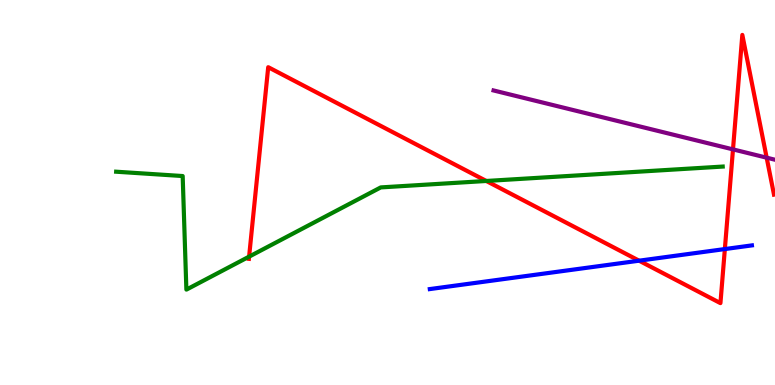[{'lines': ['blue', 'red'], 'intersections': [{'x': 8.25, 'y': 3.23}, {'x': 9.35, 'y': 3.53}]}, {'lines': ['green', 'red'], 'intersections': [{'x': 3.21, 'y': 3.33}, {'x': 6.27, 'y': 5.3}]}, {'lines': ['purple', 'red'], 'intersections': [{'x': 9.46, 'y': 6.12}, {'x': 9.89, 'y': 5.9}]}, {'lines': ['blue', 'green'], 'intersections': []}, {'lines': ['blue', 'purple'], 'intersections': []}, {'lines': ['green', 'purple'], 'intersections': []}]